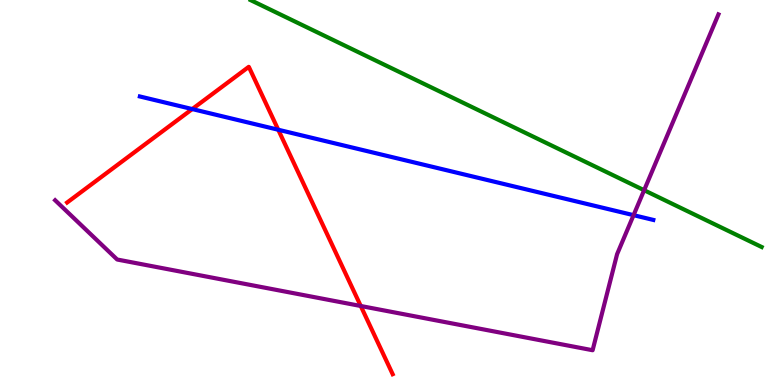[{'lines': ['blue', 'red'], 'intersections': [{'x': 2.48, 'y': 7.17}, {'x': 3.59, 'y': 6.63}]}, {'lines': ['green', 'red'], 'intersections': []}, {'lines': ['purple', 'red'], 'intersections': [{'x': 4.65, 'y': 2.05}]}, {'lines': ['blue', 'green'], 'intersections': []}, {'lines': ['blue', 'purple'], 'intersections': [{'x': 8.18, 'y': 4.41}]}, {'lines': ['green', 'purple'], 'intersections': [{'x': 8.31, 'y': 5.06}]}]